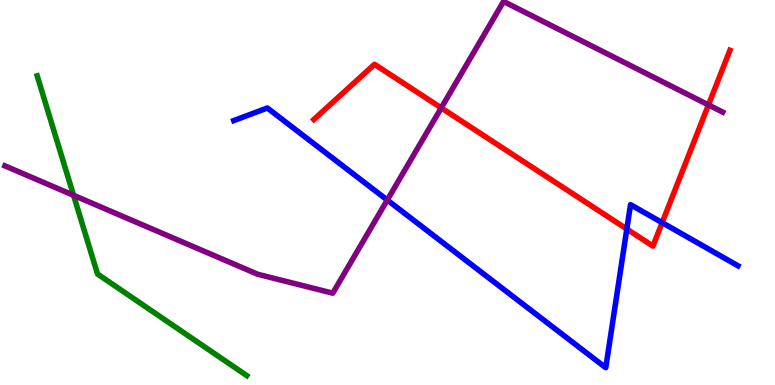[{'lines': ['blue', 'red'], 'intersections': [{'x': 8.09, 'y': 4.05}, {'x': 8.54, 'y': 4.22}]}, {'lines': ['green', 'red'], 'intersections': []}, {'lines': ['purple', 'red'], 'intersections': [{'x': 5.69, 'y': 7.2}, {'x': 9.14, 'y': 7.27}]}, {'lines': ['blue', 'green'], 'intersections': []}, {'lines': ['blue', 'purple'], 'intersections': [{'x': 5.0, 'y': 4.8}]}, {'lines': ['green', 'purple'], 'intersections': [{'x': 0.949, 'y': 4.93}]}]